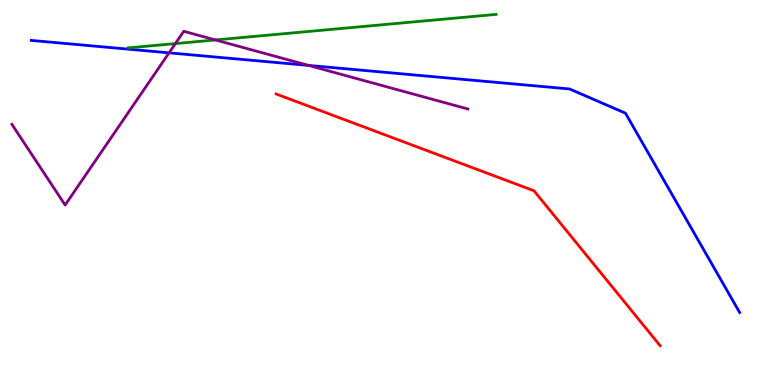[{'lines': ['blue', 'red'], 'intersections': []}, {'lines': ['green', 'red'], 'intersections': []}, {'lines': ['purple', 'red'], 'intersections': []}, {'lines': ['blue', 'green'], 'intersections': []}, {'lines': ['blue', 'purple'], 'intersections': [{'x': 2.18, 'y': 8.63}, {'x': 3.98, 'y': 8.3}]}, {'lines': ['green', 'purple'], 'intersections': [{'x': 2.26, 'y': 8.87}, {'x': 2.78, 'y': 8.96}]}]